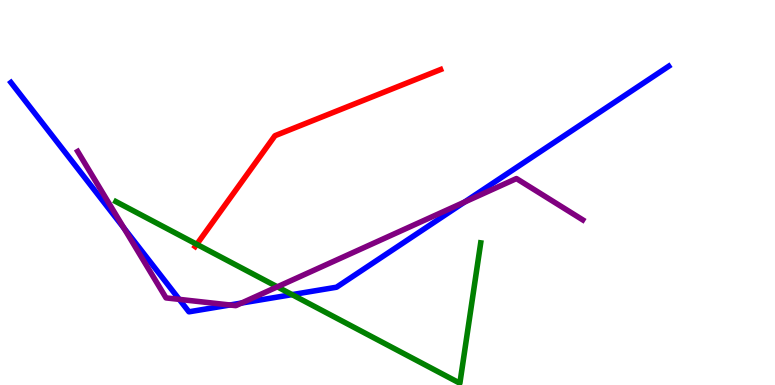[{'lines': ['blue', 'red'], 'intersections': []}, {'lines': ['green', 'red'], 'intersections': [{'x': 2.54, 'y': 3.65}]}, {'lines': ['purple', 'red'], 'intersections': []}, {'lines': ['blue', 'green'], 'intersections': [{'x': 3.77, 'y': 2.35}]}, {'lines': ['blue', 'purple'], 'intersections': [{'x': 1.6, 'y': 4.08}, {'x': 2.31, 'y': 2.22}, {'x': 2.97, 'y': 2.08}, {'x': 3.12, 'y': 2.13}, {'x': 5.99, 'y': 4.75}]}, {'lines': ['green', 'purple'], 'intersections': [{'x': 3.58, 'y': 2.55}]}]